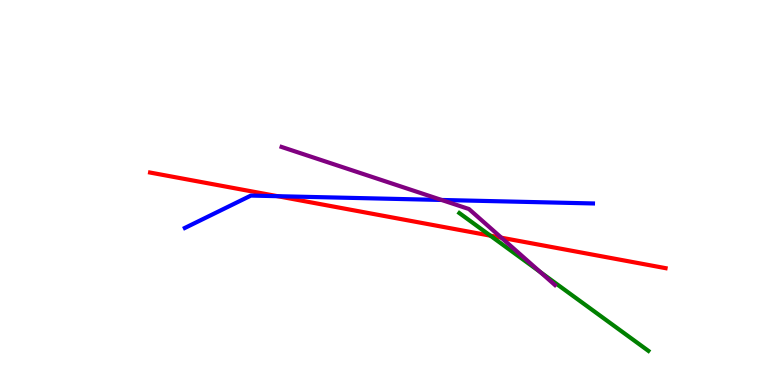[{'lines': ['blue', 'red'], 'intersections': [{'x': 3.58, 'y': 4.9}]}, {'lines': ['green', 'red'], 'intersections': [{'x': 6.33, 'y': 3.88}]}, {'lines': ['purple', 'red'], 'intersections': [{'x': 6.47, 'y': 3.83}]}, {'lines': ['blue', 'green'], 'intersections': []}, {'lines': ['blue', 'purple'], 'intersections': [{'x': 5.7, 'y': 4.81}]}, {'lines': ['green', 'purple'], 'intersections': [{'x': 6.97, 'y': 2.93}]}]